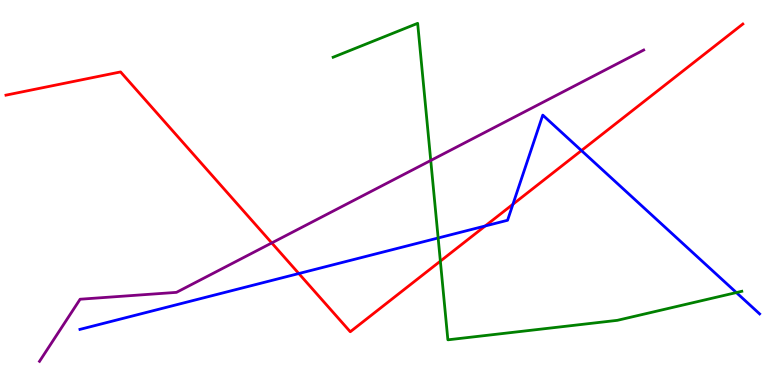[{'lines': ['blue', 'red'], 'intersections': [{'x': 3.86, 'y': 2.9}, {'x': 6.26, 'y': 4.13}, {'x': 6.62, 'y': 4.69}, {'x': 7.5, 'y': 6.09}]}, {'lines': ['green', 'red'], 'intersections': [{'x': 5.68, 'y': 3.22}]}, {'lines': ['purple', 'red'], 'intersections': [{'x': 3.51, 'y': 3.69}]}, {'lines': ['blue', 'green'], 'intersections': [{'x': 5.65, 'y': 3.82}, {'x': 9.5, 'y': 2.4}]}, {'lines': ['blue', 'purple'], 'intersections': []}, {'lines': ['green', 'purple'], 'intersections': [{'x': 5.56, 'y': 5.83}]}]